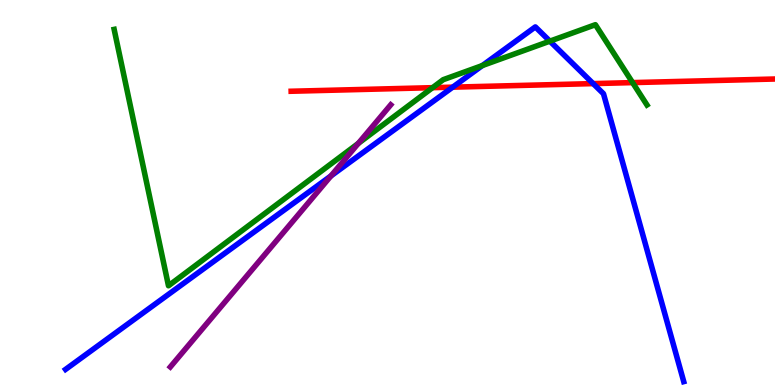[{'lines': ['blue', 'red'], 'intersections': [{'x': 5.84, 'y': 7.74}, {'x': 7.65, 'y': 7.83}]}, {'lines': ['green', 'red'], 'intersections': [{'x': 5.58, 'y': 7.72}, {'x': 8.16, 'y': 7.85}]}, {'lines': ['purple', 'red'], 'intersections': []}, {'lines': ['blue', 'green'], 'intersections': [{'x': 6.22, 'y': 8.3}, {'x': 7.1, 'y': 8.93}]}, {'lines': ['blue', 'purple'], 'intersections': [{'x': 4.27, 'y': 5.43}]}, {'lines': ['green', 'purple'], 'intersections': [{'x': 4.62, 'y': 6.28}]}]